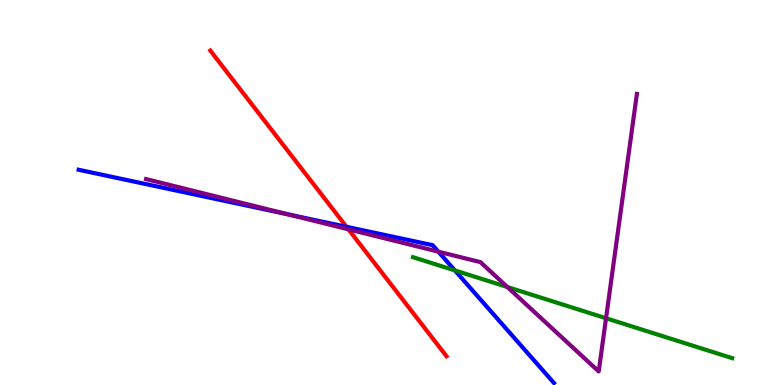[{'lines': ['blue', 'red'], 'intersections': [{'x': 4.47, 'y': 4.11}]}, {'lines': ['green', 'red'], 'intersections': []}, {'lines': ['purple', 'red'], 'intersections': [{'x': 4.5, 'y': 4.04}]}, {'lines': ['blue', 'green'], 'intersections': [{'x': 5.87, 'y': 2.98}]}, {'lines': ['blue', 'purple'], 'intersections': [{'x': 3.72, 'y': 4.43}, {'x': 5.66, 'y': 3.46}]}, {'lines': ['green', 'purple'], 'intersections': [{'x': 6.55, 'y': 2.54}, {'x': 7.82, 'y': 1.73}]}]